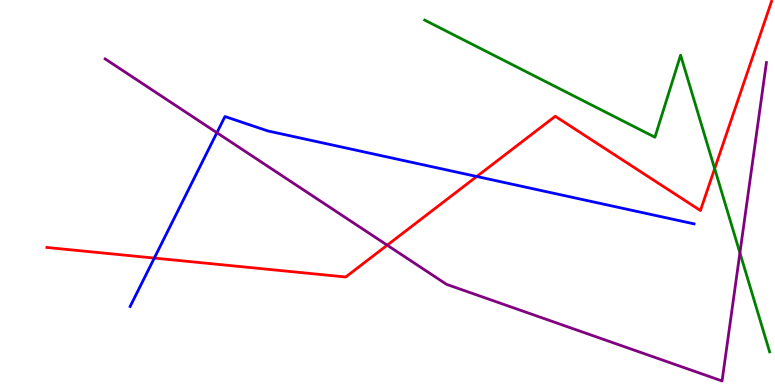[{'lines': ['blue', 'red'], 'intersections': [{'x': 1.99, 'y': 3.3}, {'x': 6.15, 'y': 5.42}]}, {'lines': ['green', 'red'], 'intersections': [{'x': 9.22, 'y': 5.62}]}, {'lines': ['purple', 'red'], 'intersections': [{'x': 5.0, 'y': 3.63}]}, {'lines': ['blue', 'green'], 'intersections': []}, {'lines': ['blue', 'purple'], 'intersections': [{'x': 2.8, 'y': 6.55}]}, {'lines': ['green', 'purple'], 'intersections': [{'x': 9.55, 'y': 3.43}]}]